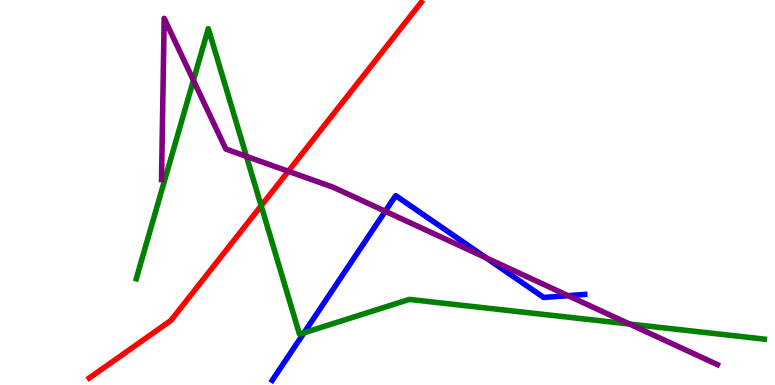[{'lines': ['blue', 'red'], 'intersections': []}, {'lines': ['green', 'red'], 'intersections': [{'x': 3.37, 'y': 4.66}]}, {'lines': ['purple', 'red'], 'intersections': [{'x': 3.72, 'y': 5.55}]}, {'lines': ['blue', 'green'], 'intersections': [{'x': 3.92, 'y': 1.36}]}, {'lines': ['blue', 'purple'], 'intersections': [{'x': 4.97, 'y': 4.51}, {'x': 6.27, 'y': 3.3}, {'x': 7.33, 'y': 2.32}]}, {'lines': ['green', 'purple'], 'intersections': [{'x': 2.5, 'y': 7.91}, {'x': 3.18, 'y': 5.94}, {'x': 8.12, 'y': 1.58}]}]